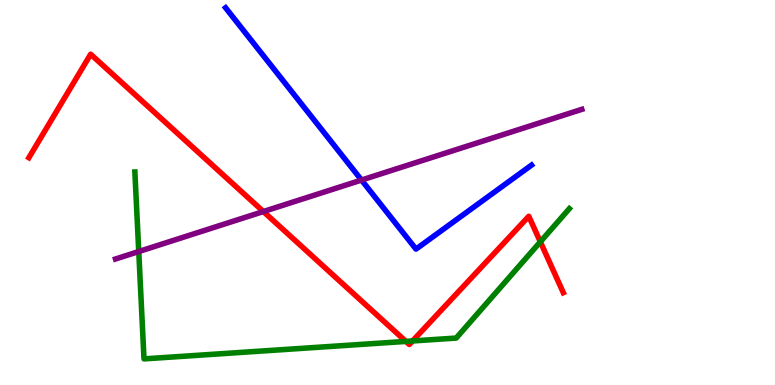[{'lines': ['blue', 'red'], 'intersections': []}, {'lines': ['green', 'red'], 'intersections': [{'x': 5.24, 'y': 1.13}, {'x': 5.32, 'y': 1.14}, {'x': 6.97, 'y': 3.72}]}, {'lines': ['purple', 'red'], 'intersections': [{'x': 3.4, 'y': 4.51}]}, {'lines': ['blue', 'green'], 'intersections': []}, {'lines': ['blue', 'purple'], 'intersections': [{'x': 4.66, 'y': 5.32}]}, {'lines': ['green', 'purple'], 'intersections': [{'x': 1.79, 'y': 3.47}]}]